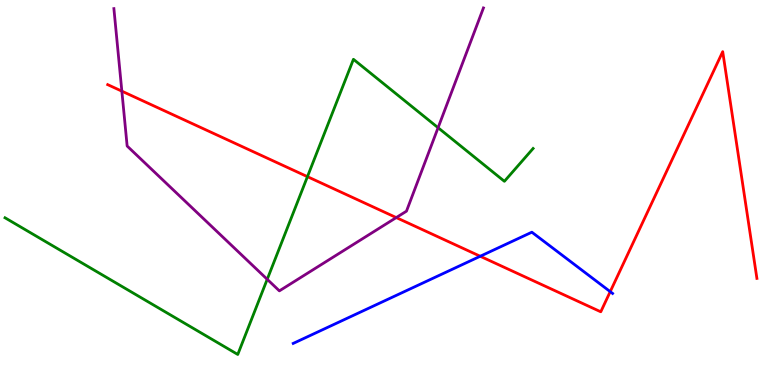[{'lines': ['blue', 'red'], 'intersections': [{'x': 6.2, 'y': 3.34}, {'x': 7.87, 'y': 2.42}]}, {'lines': ['green', 'red'], 'intersections': [{'x': 3.97, 'y': 5.41}]}, {'lines': ['purple', 'red'], 'intersections': [{'x': 1.57, 'y': 7.63}, {'x': 5.11, 'y': 4.35}]}, {'lines': ['blue', 'green'], 'intersections': []}, {'lines': ['blue', 'purple'], 'intersections': []}, {'lines': ['green', 'purple'], 'intersections': [{'x': 3.45, 'y': 2.75}, {'x': 5.65, 'y': 6.68}]}]